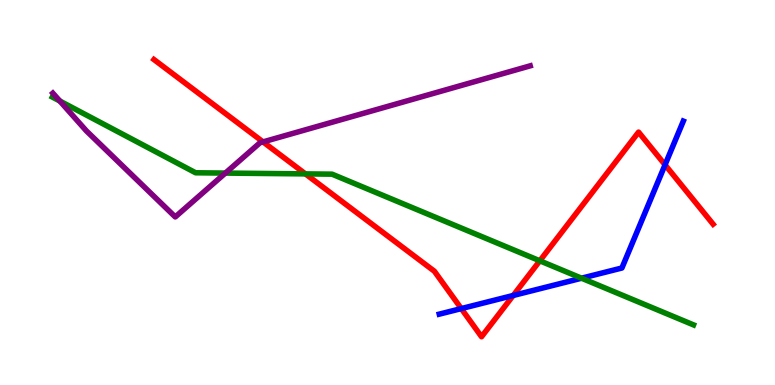[{'lines': ['blue', 'red'], 'intersections': [{'x': 5.95, 'y': 1.98}, {'x': 6.62, 'y': 2.33}, {'x': 8.58, 'y': 5.72}]}, {'lines': ['green', 'red'], 'intersections': [{'x': 3.94, 'y': 5.48}, {'x': 6.97, 'y': 3.23}]}, {'lines': ['purple', 'red'], 'intersections': [{'x': 3.39, 'y': 6.31}]}, {'lines': ['blue', 'green'], 'intersections': [{'x': 7.5, 'y': 2.77}]}, {'lines': ['blue', 'purple'], 'intersections': []}, {'lines': ['green', 'purple'], 'intersections': [{'x': 0.772, 'y': 7.38}, {'x': 2.91, 'y': 5.5}]}]